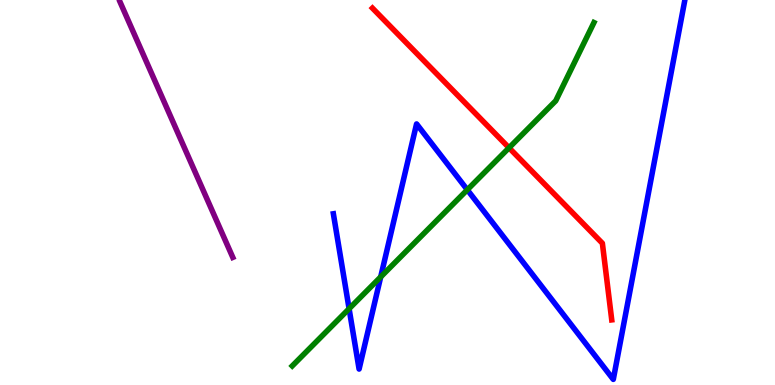[{'lines': ['blue', 'red'], 'intersections': []}, {'lines': ['green', 'red'], 'intersections': [{'x': 6.57, 'y': 6.16}]}, {'lines': ['purple', 'red'], 'intersections': []}, {'lines': ['blue', 'green'], 'intersections': [{'x': 4.5, 'y': 1.98}, {'x': 4.91, 'y': 2.81}, {'x': 6.03, 'y': 5.07}]}, {'lines': ['blue', 'purple'], 'intersections': []}, {'lines': ['green', 'purple'], 'intersections': []}]